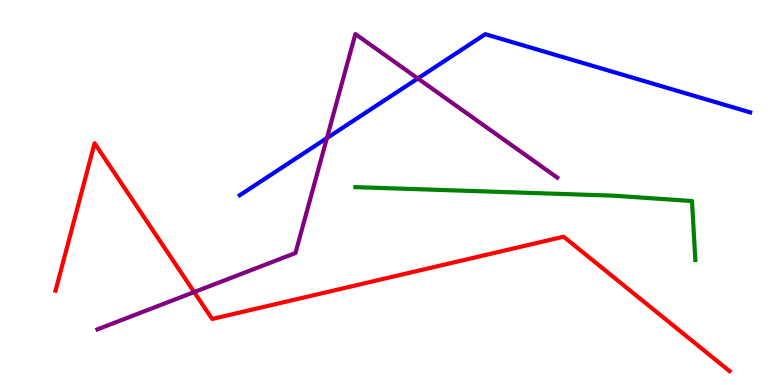[{'lines': ['blue', 'red'], 'intersections': []}, {'lines': ['green', 'red'], 'intersections': []}, {'lines': ['purple', 'red'], 'intersections': [{'x': 2.51, 'y': 2.41}]}, {'lines': ['blue', 'green'], 'intersections': []}, {'lines': ['blue', 'purple'], 'intersections': [{'x': 4.22, 'y': 6.41}, {'x': 5.39, 'y': 7.96}]}, {'lines': ['green', 'purple'], 'intersections': []}]